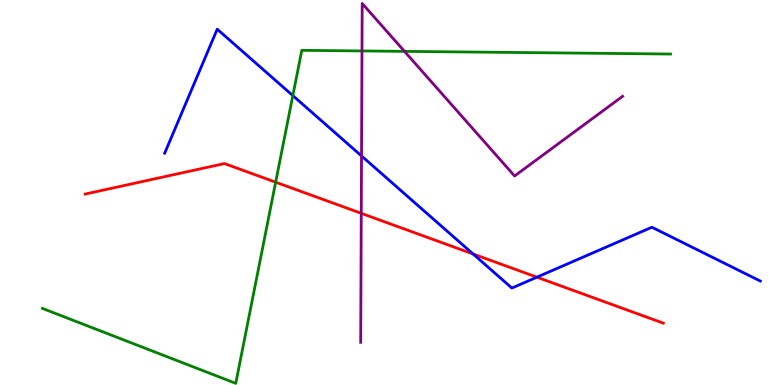[{'lines': ['blue', 'red'], 'intersections': [{'x': 6.1, 'y': 3.4}, {'x': 6.93, 'y': 2.8}]}, {'lines': ['green', 'red'], 'intersections': [{'x': 3.56, 'y': 5.27}]}, {'lines': ['purple', 'red'], 'intersections': [{'x': 4.66, 'y': 4.46}]}, {'lines': ['blue', 'green'], 'intersections': [{'x': 3.78, 'y': 7.52}]}, {'lines': ['blue', 'purple'], 'intersections': [{'x': 4.66, 'y': 5.95}]}, {'lines': ['green', 'purple'], 'intersections': [{'x': 4.67, 'y': 8.68}, {'x': 5.22, 'y': 8.67}]}]